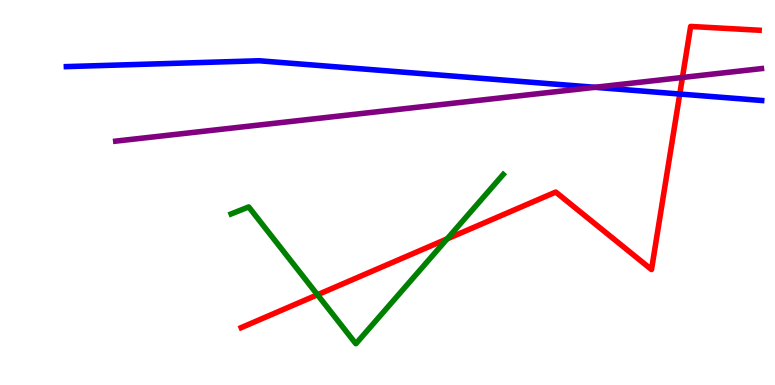[{'lines': ['blue', 'red'], 'intersections': [{'x': 8.77, 'y': 7.56}]}, {'lines': ['green', 'red'], 'intersections': [{'x': 4.1, 'y': 2.34}, {'x': 5.77, 'y': 3.8}]}, {'lines': ['purple', 'red'], 'intersections': [{'x': 8.81, 'y': 7.99}]}, {'lines': ['blue', 'green'], 'intersections': []}, {'lines': ['blue', 'purple'], 'intersections': [{'x': 7.68, 'y': 7.73}]}, {'lines': ['green', 'purple'], 'intersections': []}]